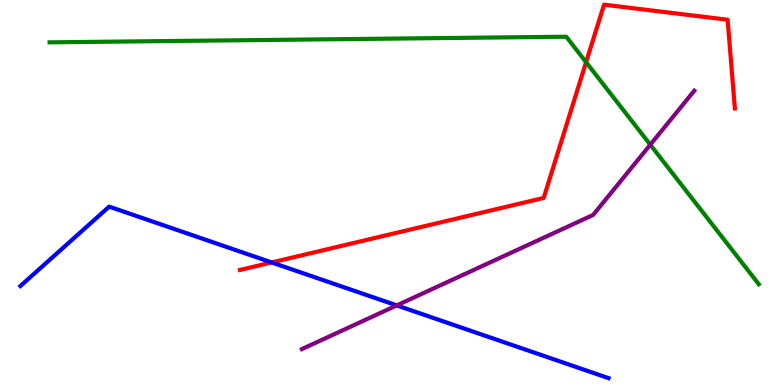[{'lines': ['blue', 'red'], 'intersections': [{'x': 3.51, 'y': 3.18}]}, {'lines': ['green', 'red'], 'intersections': [{'x': 7.56, 'y': 8.38}]}, {'lines': ['purple', 'red'], 'intersections': []}, {'lines': ['blue', 'green'], 'intersections': []}, {'lines': ['blue', 'purple'], 'intersections': [{'x': 5.12, 'y': 2.07}]}, {'lines': ['green', 'purple'], 'intersections': [{'x': 8.39, 'y': 6.24}]}]